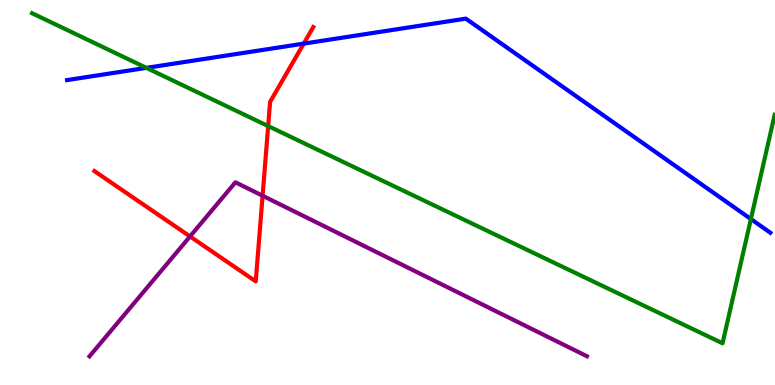[{'lines': ['blue', 'red'], 'intersections': [{'x': 3.92, 'y': 8.87}]}, {'lines': ['green', 'red'], 'intersections': [{'x': 3.46, 'y': 6.73}]}, {'lines': ['purple', 'red'], 'intersections': [{'x': 2.45, 'y': 3.86}, {'x': 3.39, 'y': 4.92}]}, {'lines': ['blue', 'green'], 'intersections': [{'x': 1.89, 'y': 8.24}, {'x': 9.69, 'y': 4.31}]}, {'lines': ['blue', 'purple'], 'intersections': []}, {'lines': ['green', 'purple'], 'intersections': []}]